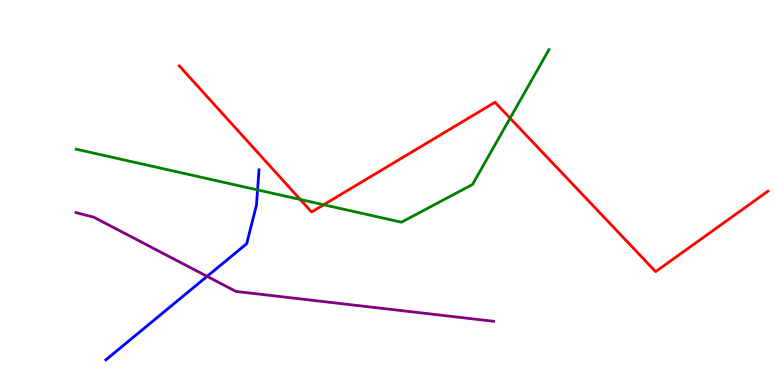[{'lines': ['blue', 'red'], 'intersections': []}, {'lines': ['green', 'red'], 'intersections': [{'x': 3.87, 'y': 4.82}, {'x': 4.18, 'y': 4.68}, {'x': 6.58, 'y': 6.93}]}, {'lines': ['purple', 'red'], 'intersections': []}, {'lines': ['blue', 'green'], 'intersections': [{'x': 3.32, 'y': 5.07}]}, {'lines': ['blue', 'purple'], 'intersections': [{'x': 2.67, 'y': 2.82}]}, {'lines': ['green', 'purple'], 'intersections': []}]